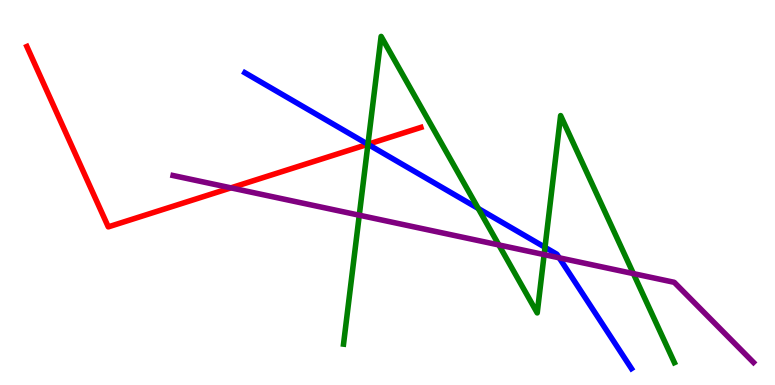[{'lines': ['blue', 'red'], 'intersections': [{'x': 4.75, 'y': 6.25}]}, {'lines': ['green', 'red'], 'intersections': [{'x': 4.75, 'y': 6.25}]}, {'lines': ['purple', 'red'], 'intersections': [{'x': 2.98, 'y': 5.12}]}, {'lines': ['blue', 'green'], 'intersections': [{'x': 4.75, 'y': 6.25}, {'x': 6.17, 'y': 4.58}, {'x': 7.03, 'y': 3.58}]}, {'lines': ['blue', 'purple'], 'intersections': [{'x': 7.22, 'y': 3.3}]}, {'lines': ['green', 'purple'], 'intersections': [{'x': 4.64, 'y': 4.41}, {'x': 6.44, 'y': 3.64}, {'x': 7.02, 'y': 3.39}, {'x': 8.17, 'y': 2.89}]}]